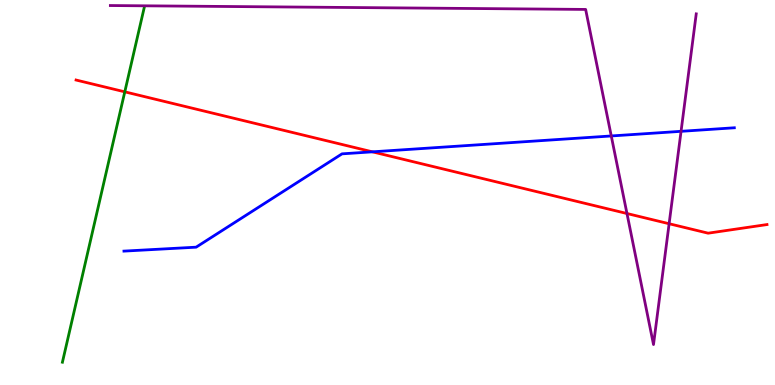[{'lines': ['blue', 'red'], 'intersections': [{'x': 4.81, 'y': 6.06}]}, {'lines': ['green', 'red'], 'intersections': [{'x': 1.61, 'y': 7.61}]}, {'lines': ['purple', 'red'], 'intersections': [{'x': 8.09, 'y': 4.45}, {'x': 8.63, 'y': 4.19}]}, {'lines': ['blue', 'green'], 'intersections': []}, {'lines': ['blue', 'purple'], 'intersections': [{'x': 7.89, 'y': 6.47}, {'x': 8.79, 'y': 6.59}]}, {'lines': ['green', 'purple'], 'intersections': []}]